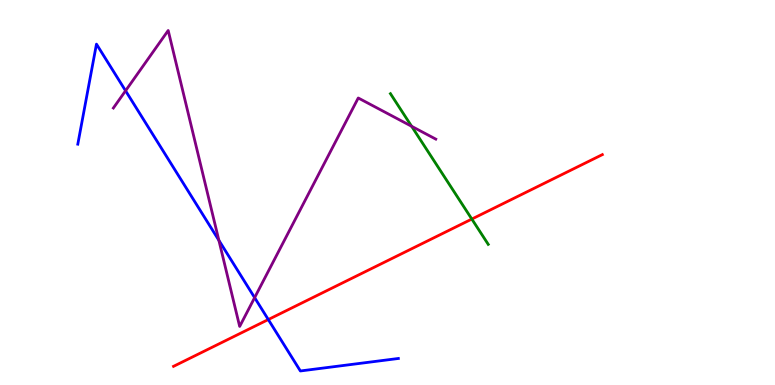[{'lines': ['blue', 'red'], 'intersections': [{'x': 3.46, 'y': 1.7}]}, {'lines': ['green', 'red'], 'intersections': [{'x': 6.09, 'y': 4.31}]}, {'lines': ['purple', 'red'], 'intersections': []}, {'lines': ['blue', 'green'], 'intersections': []}, {'lines': ['blue', 'purple'], 'intersections': [{'x': 1.62, 'y': 7.64}, {'x': 2.82, 'y': 3.76}, {'x': 3.29, 'y': 2.27}]}, {'lines': ['green', 'purple'], 'intersections': [{'x': 5.31, 'y': 6.72}]}]